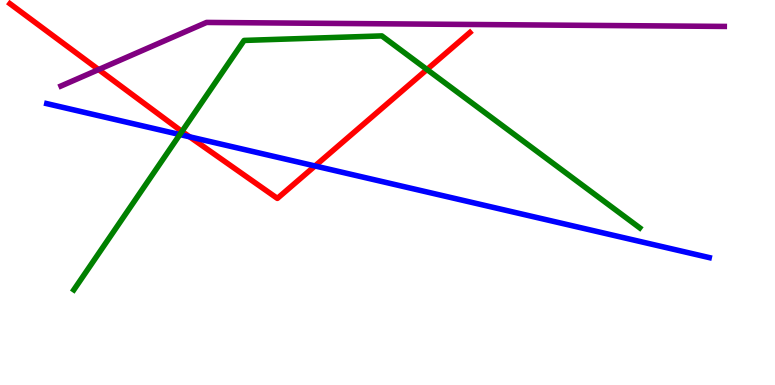[{'lines': ['blue', 'red'], 'intersections': [{'x': 2.45, 'y': 6.45}, {'x': 4.06, 'y': 5.69}]}, {'lines': ['green', 'red'], 'intersections': [{'x': 2.35, 'y': 6.59}, {'x': 5.51, 'y': 8.19}]}, {'lines': ['purple', 'red'], 'intersections': [{'x': 1.27, 'y': 8.19}]}, {'lines': ['blue', 'green'], 'intersections': [{'x': 2.32, 'y': 6.51}]}, {'lines': ['blue', 'purple'], 'intersections': []}, {'lines': ['green', 'purple'], 'intersections': []}]